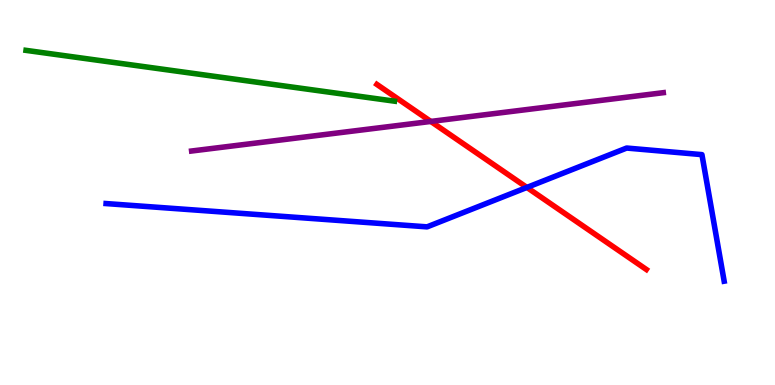[{'lines': ['blue', 'red'], 'intersections': [{'x': 6.8, 'y': 5.13}]}, {'lines': ['green', 'red'], 'intersections': []}, {'lines': ['purple', 'red'], 'intersections': [{'x': 5.56, 'y': 6.85}]}, {'lines': ['blue', 'green'], 'intersections': []}, {'lines': ['blue', 'purple'], 'intersections': []}, {'lines': ['green', 'purple'], 'intersections': []}]